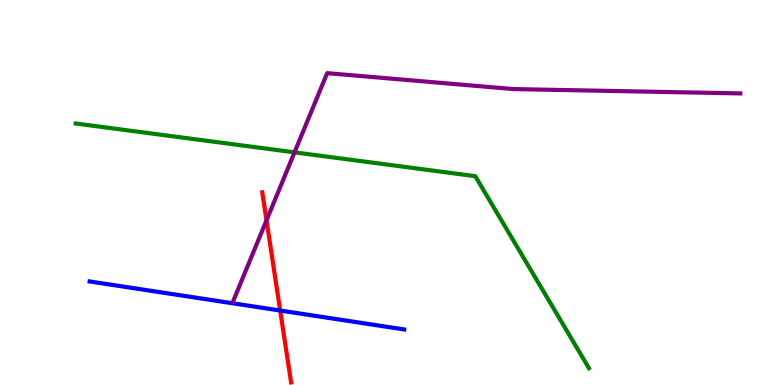[{'lines': ['blue', 'red'], 'intersections': [{'x': 3.62, 'y': 1.93}]}, {'lines': ['green', 'red'], 'intersections': []}, {'lines': ['purple', 'red'], 'intersections': [{'x': 3.44, 'y': 4.28}]}, {'lines': ['blue', 'green'], 'intersections': []}, {'lines': ['blue', 'purple'], 'intersections': []}, {'lines': ['green', 'purple'], 'intersections': [{'x': 3.8, 'y': 6.04}]}]